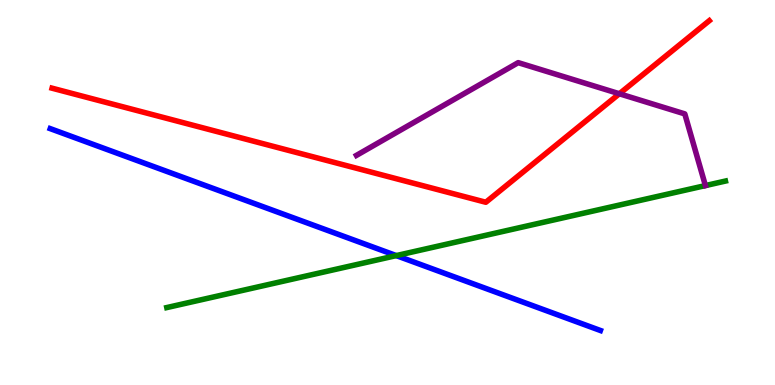[{'lines': ['blue', 'red'], 'intersections': []}, {'lines': ['green', 'red'], 'intersections': []}, {'lines': ['purple', 'red'], 'intersections': [{'x': 7.99, 'y': 7.56}]}, {'lines': ['blue', 'green'], 'intersections': [{'x': 5.11, 'y': 3.36}]}, {'lines': ['blue', 'purple'], 'intersections': []}, {'lines': ['green', 'purple'], 'intersections': []}]